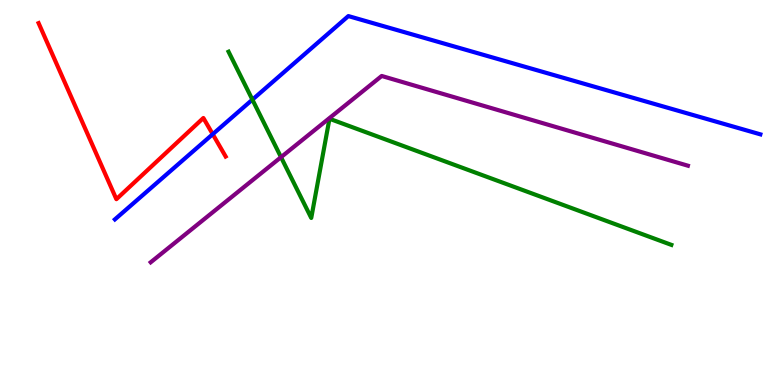[{'lines': ['blue', 'red'], 'intersections': [{'x': 2.74, 'y': 6.51}]}, {'lines': ['green', 'red'], 'intersections': []}, {'lines': ['purple', 'red'], 'intersections': []}, {'lines': ['blue', 'green'], 'intersections': [{'x': 3.26, 'y': 7.41}]}, {'lines': ['blue', 'purple'], 'intersections': []}, {'lines': ['green', 'purple'], 'intersections': [{'x': 3.63, 'y': 5.92}]}]